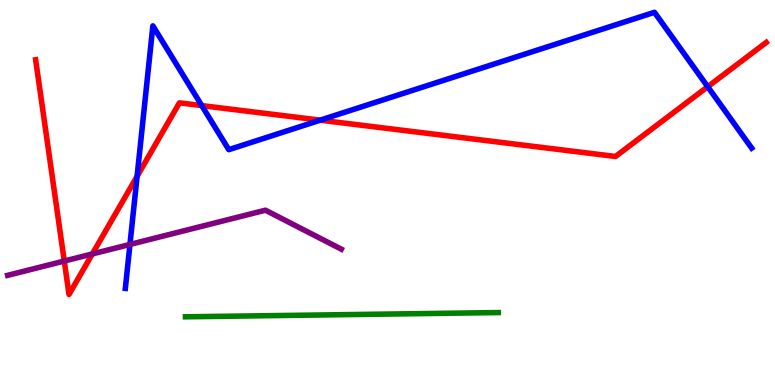[{'lines': ['blue', 'red'], 'intersections': [{'x': 1.77, 'y': 5.42}, {'x': 2.6, 'y': 7.26}, {'x': 4.13, 'y': 6.88}, {'x': 9.13, 'y': 7.75}]}, {'lines': ['green', 'red'], 'intersections': []}, {'lines': ['purple', 'red'], 'intersections': [{'x': 0.829, 'y': 3.22}, {'x': 1.19, 'y': 3.4}]}, {'lines': ['blue', 'green'], 'intersections': []}, {'lines': ['blue', 'purple'], 'intersections': [{'x': 1.68, 'y': 3.65}]}, {'lines': ['green', 'purple'], 'intersections': []}]